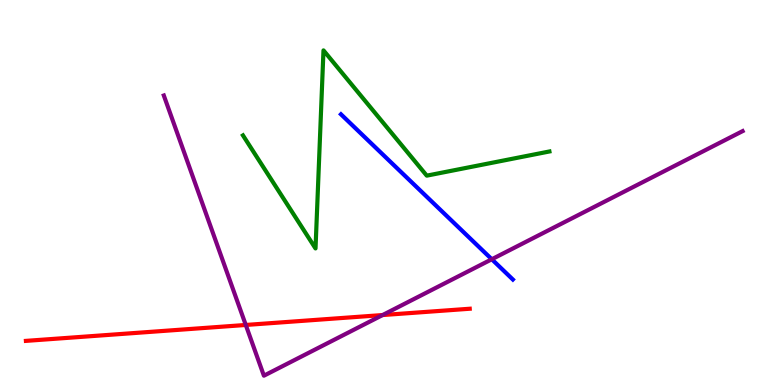[{'lines': ['blue', 'red'], 'intersections': []}, {'lines': ['green', 'red'], 'intersections': []}, {'lines': ['purple', 'red'], 'intersections': [{'x': 3.17, 'y': 1.56}, {'x': 4.94, 'y': 1.82}]}, {'lines': ['blue', 'green'], 'intersections': []}, {'lines': ['blue', 'purple'], 'intersections': [{'x': 6.35, 'y': 3.27}]}, {'lines': ['green', 'purple'], 'intersections': []}]